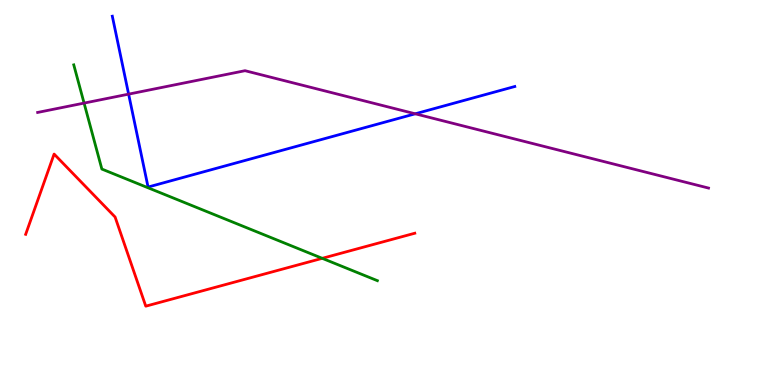[{'lines': ['blue', 'red'], 'intersections': []}, {'lines': ['green', 'red'], 'intersections': [{'x': 4.16, 'y': 3.29}]}, {'lines': ['purple', 'red'], 'intersections': []}, {'lines': ['blue', 'green'], 'intersections': []}, {'lines': ['blue', 'purple'], 'intersections': [{'x': 1.66, 'y': 7.55}, {'x': 5.36, 'y': 7.04}]}, {'lines': ['green', 'purple'], 'intersections': [{'x': 1.08, 'y': 7.32}]}]